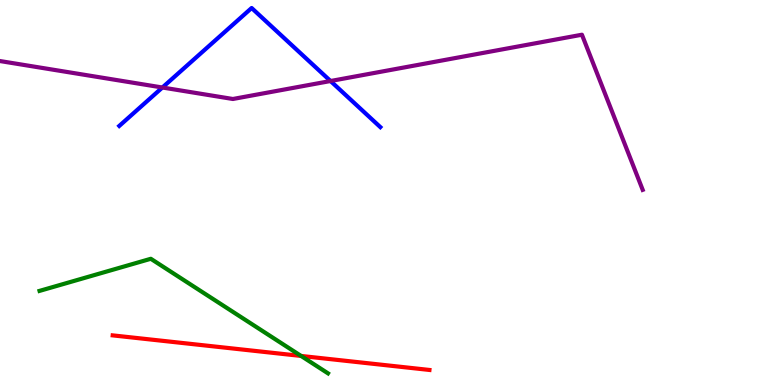[{'lines': ['blue', 'red'], 'intersections': []}, {'lines': ['green', 'red'], 'intersections': [{'x': 3.89, 'y': 0.755}]}, {'lines': ['purple', 'red'], 'intersections': []}, {'lines': ['blue', 'green'], 'intersections': []}, {'lines': ['blue', 'purple'], 'intersections': [{'x': 2.1, 'y': 7.73}, {'x': 4.26, 'y': 7.9}]}, {'lines': ['green', 'purple'], 'intersections': []}]